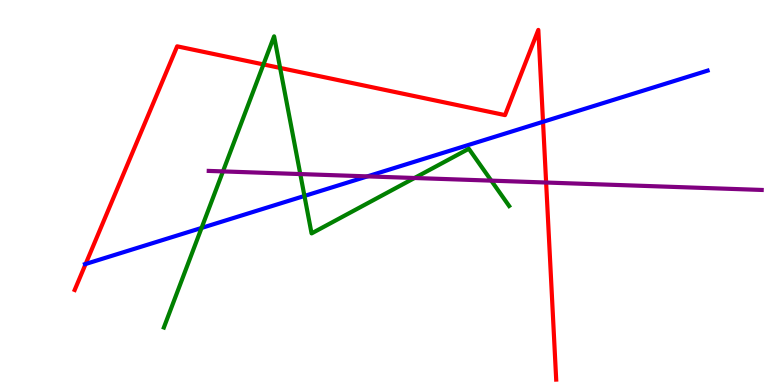[{'lines': ['blue', 'red'], 'intersections': [{'x': 1.1, 'y': 3.14}, {'x': 7.01, 'y': 6.84}]}, {'lines': ['green', 'red'], 'intersections': [{'x': 3.4, 'y': 8.33}, {'x': 3.61, 'y': 8.24}]}, {'lines': ['purple', 'red'], 'intersections': [{'x': 7.05, 'y': 5.26}]}, {'lines': ['blue', 'green'], 'intersections': [{'x': 2.6, 'y': 4.08}, {'x': 3.93, 'y': 4.91}]}, {'lines': ['blue', 'purple'], 'intersections': [{'x': 4.74, 'y': 5.42}]}, {'lines': ['green', 'purple'], 'intersections': [{'x': 2.88, 'y': 5.55}, {'x': 3.87, 'y': 5.48}, {'x': 5.35, 'y': 5.38}, {'x': 6.34, 'y': 5.31}]}]